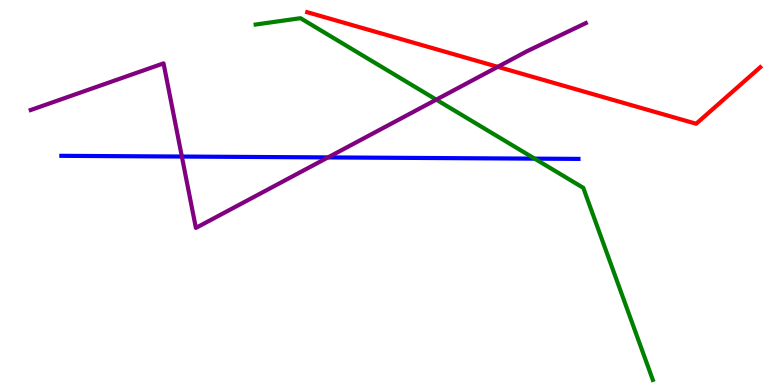[{'lines': ['blue', 'red'], 'intersections': []}, {'lines': ['green', 'red'], 'intersections': []}, {'lines': ['purple', 'red'], 'intersections': [{'x': 6.42, 'y': 8.26}]}, {'lines': ['blue', 'green'], 'intersections': [{'x': 6.9, 'y': 5.88}]}, {'lines': ['blue', 'purple'], 'intersections': [{'x': 2.35, 'y': 5.93}, {'x': 4.23, 'y': 5.91}]}, {'lines': ['green', 'purple'], 'intersections': [{'x': 5.63, 'y': 7.41}]}]